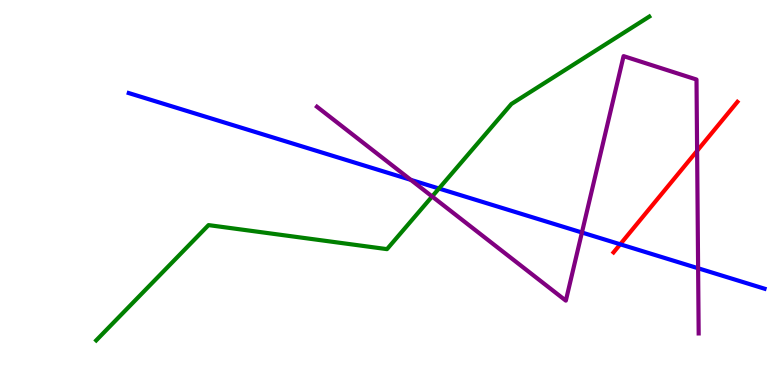[{'lines': ['blue', 'red'], 'intersections': [{'x': 8.0, 'y': 3.65}]}, {'lines': ['green', 'red'], 'intersections': []}, {'lines': ['purple', 'red'], 'intersections': [{'x': 8.99, 'y': 6.08}]}, {'lines': ['blue', 'green'], 'intersections': [{'x': 5.66, 'y': 5.1}]}, {'lines': ['blue', 'purple'], 'intersections': [{'x': 5.3, 'y': 5.33}, {'x': 7.51, 'y': 3.96}, {'x': 9.01, 'y': 3.03}]}, {'lines': ['green', 'purple'], 'intersections': [{'x': 5.58, 'y': 4.9}]}]